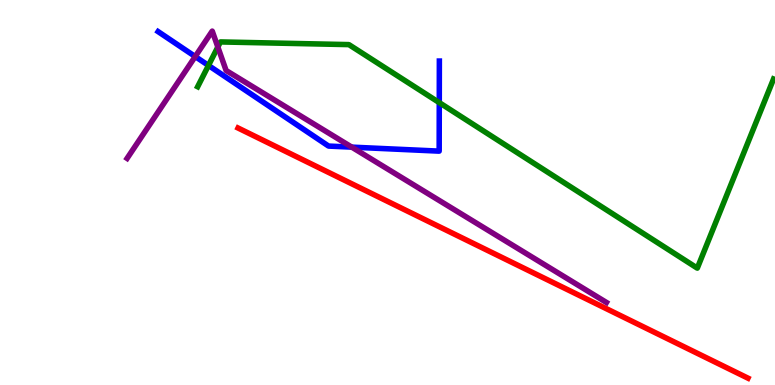[{'lines': ['blue', 'red'], 'intersections': []}, {'lines': ['green', 'red'], 'intersections': []}, {'lines': ['purple', 'red'], 'intersections': []}, {'lines': ['blue', 'green'], 'intersections': [{'x': 2.69, 'y': 8.3}, {'x': 5.67, 'y': 7.33}]}, {'lines': ['blue', 'purple'], 'intersections': [{'x': 2.52, 'y': 8.53}, {'x': 4.54, 'y': 6.18}]}, {'lines': ['green', 'purple'], 'intersections': [{'x': 2.81, 'y': 8.78}]}]